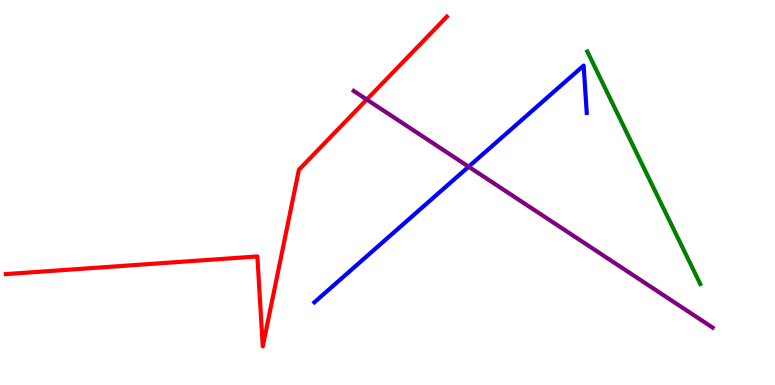[{'lines': ['blue', 'red'], 'intersections': []}, {'lines': ['green', 'red'], 'intersections': []}, {'lines': ['purple', 'red'], 'intersections': [{'x': 4.73, 'y': 7.41}]}, {'lines': ['blue', 'green'], 'intersections': []}, {'lines': ['blue', 'purple'], 'intersections': [{'x': 6.05, 'y': 5.67}]}, {'lines': ['green', 'purple'], 'intersections': []}]